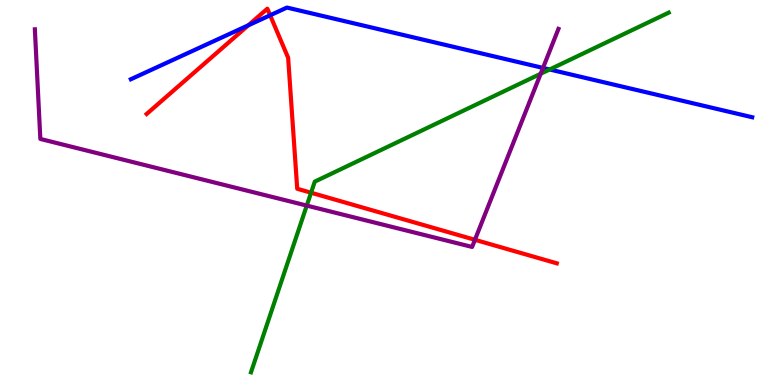[{'lines': ['blue', 'red'], 'intersections': [{'x': 3.2, 'y': 9.34}, {'x': 3.49, 'y': 9.6}]}, {'lines': ['green', 'red'], 'intersections': [{'x': 4.01, 'y': 4.99}]}, {'lines': ['purple', 'red'], 'intersections': [{'x': 6.13, 'y': 3.77}]}, {'lines': ['blue', 'green'], 'intersections': [{'x': 7.09, 'y': 8.2}]}, {'lines': ['blue', 'purple'], 'intersections': [{'x': 7.01, 'y': 8.24}]}, {'lines': ['green', 'purple'], 'intersections': [{'x': 3.96, 'y': 4.66}, {'x': 6.98, 'y': 8.08}]}]